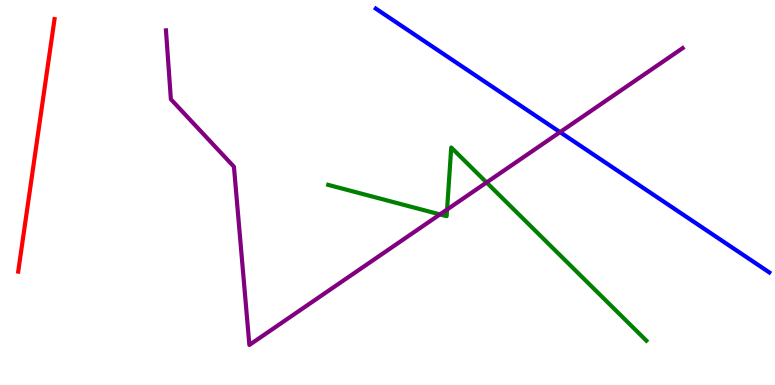[{'lines': ['blue', 'red'], 'intersections': []}, {'lines': ['green', 'red'], 'intersections': []}, {'lines': ['purple', 'red'], 'intersections': []}, {'lines': ['blue', 'green'], 'intersections': []}, {'lines': ['blue', 'purple'], 'intersections': [{'x': 7.23, 'y': 6.57}]}, {'lines': ['green', 'purple'], 'intersections': [{'x': 5.68, 'y': 4.43}, {'x': 5.77, 'y': 4.56}, {'x': 6.28, 'y': 5.26}]}]